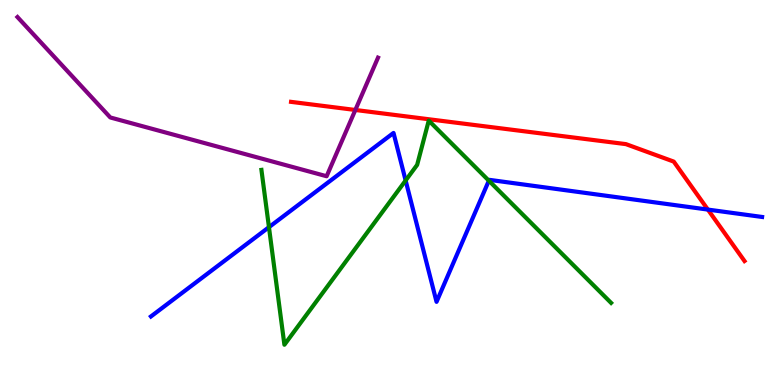[{'lines': ['blue', 'red'], 'intersections': [{'x': 9.13, 'y': 4.56}]}, {'lines': ['green', 'red'], 'intersections': []}, {'lines': ['purple', 'red'], 'intersections': [{'x': 4.59, 'y': 7.14}]}, {'lines': ['blue', 'green'], 'intersections': [{'x': 3.47, 'y': 4.1}, {'x': 5.23, 'y': 5.31}, {'x': 6.31, 'y': 5.31}]}, {'lines': ['blue', 'purple'], 'intersections': []}, {'lines': ['green', 'purple'], 'intersections': []}]